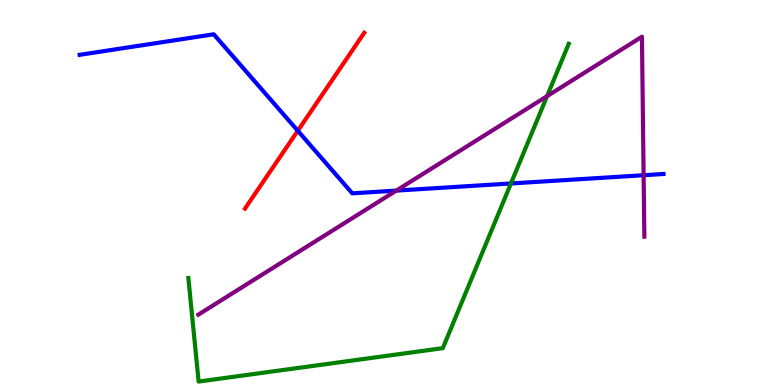[{'lines': ['blue', 'red'], 'intersections': [{'x': 3.84, 'y': 6.6}]}, {'lines': ['green', 'red'], 'intersections': []}, {'lines': ['purple', 'red'], 'intersections': []}, {'lines': ['blue', 'green'], 'intersections': [{'x': 6.59, 'y': 5.23}]}, {'lines': ['blue', 'purple'], 'intersections': [{'x': 5.11, 'y': 5.05}, {'x': 8.3, 'y': 5.45}]}, {'lines': ['green', 'purple'], 'intersections': [{'x': 7.06, 'y': 7.5}]}]